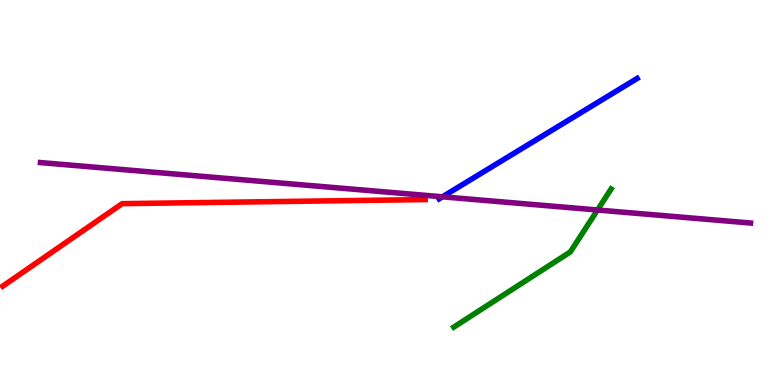[{'lines': ['blue', 'red'], 'intersections': []}, {'lines': ['green', 'red'], 'intersections': []}, {'lines': ['purple', 'red'], 'intersections': []}, {'lines': ['blue', 'green'], 'intersections': []}, {'lines': ['blue', 'purple'], 'intersections': [{'x': 5.71, 'y': 4.89}]}, {'lines': ['green', 'purple'], 'intersections': [{'x': 7.71, 'y': 4.55}]}]